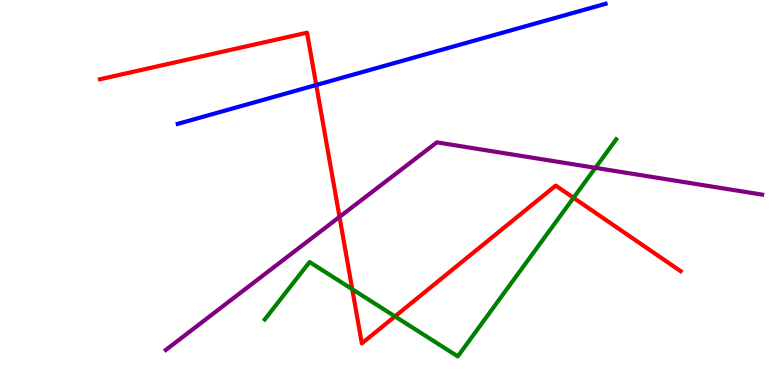[{'lines': ['blue', 'red'], 'intersections': [{'x': 4.08, 'y': 7.79}]}, {'lines': ['green', 'red'], 'intersections': [{'x': 4.55, 'y': 2.49}, {'x': 5.1, 'y': 1.78}, {'x': 7.4, 'y': 4.86}]}, {'lines': ['purple', 'red'], 'intersections': [{'x': 4.38, 'y': 4.37}]}, {'lines': ['blue', 'green'], 'intersections': []}, {'lines': ['blue', 'purple'], 'intersections': []}, {'lines': ['green', 'purple'], 'intersections': [{'x': 7.68, 'y': 5.64}]}]